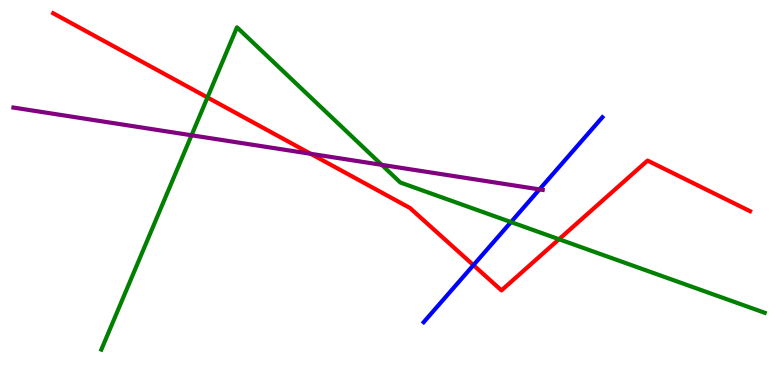[{'lines': ['blue', 'red'], 'intersections': [{'x': 6.11, 'y': 3.11}]}, {'lines': ['green', 'red'], 'intersections': [{'x': 2.68, 'y': 7.47}, {'x': 7.21, 'y': 3.79}]}, {'lines': ['purple', 'red'], 'intersections': [{'x': 4.01, 'y': 6.01}]}, {'lines': ['blue', 'green'], 'intersections': [{'x': 6.59, 'y': 4.23}]}, {'lines': ['blue', 'purple'], 'intersections': [{'x': 6.96, 'y': 5.08}]}, {'lines': ['green', 'purple'], 'intersections': [{'x': 2.47, 'y': 6.49}, {'x': 4.93, 'y': 5.72}]}]